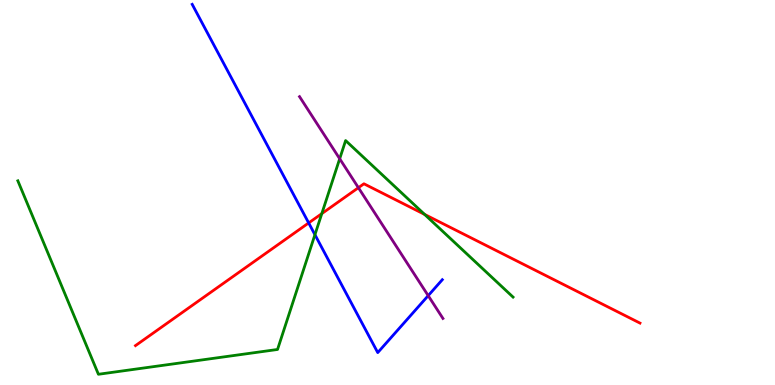[{'lines': ['blue', 'red'], 'intersections': [{'x': 3.98, 'y': 4.21}]}, {'lines': ['green', 'red'], 'intersections': [{'x': 4.15, 'y': 4.45}, {'x': 5.48, 'y': 4.43}]}, {'lines': ['purple', 'red'], 'intersections': [{'x': 4.62, 'y': 5.12}]}, {'lines': ['blue', 'green'], 'intersections': [{'x': 4.06, 'y': 3.9}]}, {'lines': ['blue', 'purple'], 'intersections': [{'x': 5.53, 'y': 2.32}]}, {'lines': ['green', 'purple'], 'intersections': [{'x': 4.38, 'y': 5.88}]}]